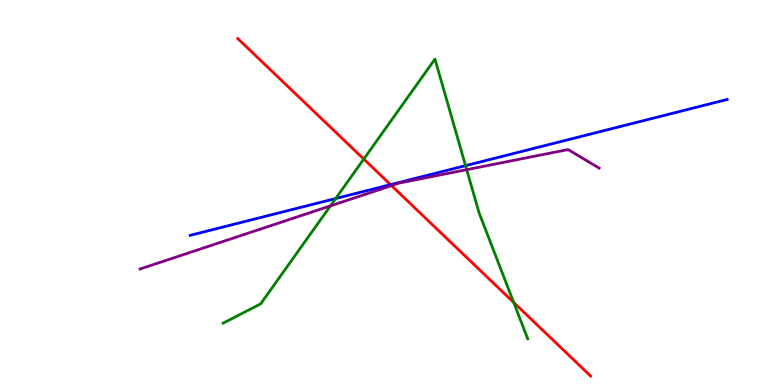[{'lines': ['blue', 'red'], 'intersections': [{'x': 5.04, 'y': 5.2}]}, {'lines': ['green', 'red'], 'intersections': [{'x': 4.69, 'y': 5.87}, {'x': 6.63, 'y': 2.14}]}, {'lines': ['purple', 'red'], 'intersections': [{'x': 5.05, 'y': 5.18}]}, {'lines': ['blue', 'green'], 'intersections': [{'x': 4.33, 'y': 4.84}, {'x': 6.01, 'y': 5.7}]}, {'lines': ['blue', 'purple'], 'intersections': []}, {'lines': ['green', 'purple'], 'intersections': [{'x': 4.26, 'y': 4.65}, {'x': 6.02, 'y': 5.59}]}]